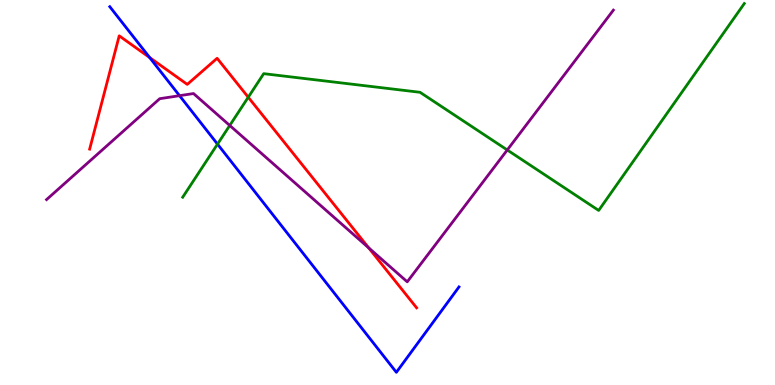[{'lines': ['blue', 'red'], 'intersections': [{'x': 1.93, 'y': 8.51}]}, {'lines': ['green', 'red'], 'intersections': [{'x': 3.2, 'y': 7.47}]}, {'lines': ['purple', 'red'], 'intersections': [{'x': 4.76, 'y': 3.56}]}, {'lines': ['blue', 'green'], 'intersections': [{'x': 2.81, 'y': 6.26}]}, {'lines': ['blue', 'purple'], 'intersections': [{'x': 2.32, 'y': 7.51}]}, {'lines': ['green', 'purple'], 'intersections': [{'x': 2.96, 'y': 6.74}, {'x': 6.55, 'y': 6.1}]}]